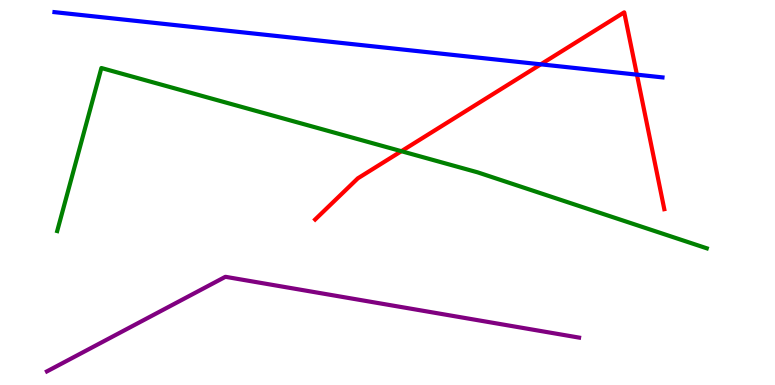[{'lines': ['blue', 'red'], 'intersections': [{'x': 6.98, 'y': 8.33}, {'x': 8.22, 'y': 8.06}]}, {'lines': ['green', 'red'], 'intersections': [{'x': 5.18, 'y': 6.07}]}, {'lines': ['purple', 'red'], 'intersections': []}, {'lines': ['blue', 'green'], 'intersections': []}, {'lines': ['blue', 'purple'], 'intersections': []}, {'lines': ['green', 'purple'], 'intersections': []}]